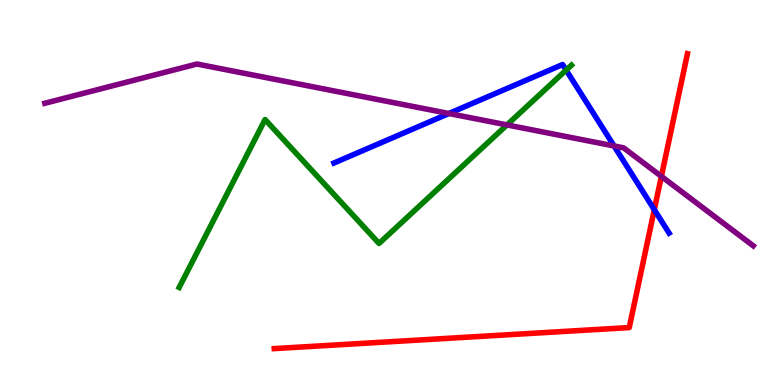[{'lines': ['blue', 'red'], 'intersections': [{'x': 8.44, 'y': 4.55}]}, {'lines': ['green', 'red'], 'intersections': []}, {'lines': ['purple', 'red'], 'intersections': [{'x': 8.53, 'y': 5.42}]}, {'lines': ['blue', 'green'], 'intersections': [{'x': 7.3, 'y': 8.18}]}, {'lines': ['blue', 'purple'], 'intersections': [{'x': 5.79, 'y': 7.05}, {'x': 7.92, 'y': 6.21}]}, {'lines': ['green', 'purple'], 'intersections': [{'x': 6.54, 'y': 6.76}]}]